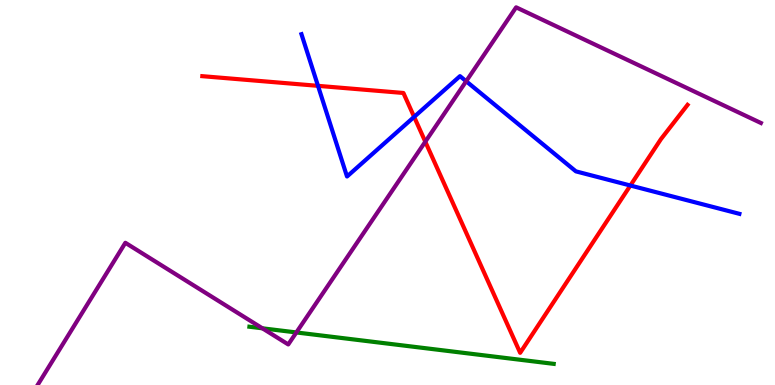[{'lines': ['blue', 'red'], 'intersections': [{'x': 4.1, 'y': 7.77}, {'x': 5.34, 'y': 6.96}, {'x': 8.13, 'y': 5.18}]}, {'lines': ['green', 'red'], 'intersections': []}, {'lines': ['purple', 'red'], 'intersections': [{'x': 5.49, 'y': 6.32}]}, {'lines': ['blue', 'green'], 'intersections': []}, {'lines': ['blue', 'purple'], 'intersections': [{'x': 6.02, 'y': 7.89}]}, {'lines': ['green', 'purple'], 'intersections': [{'x': 3.39, 'y': 1.47}, {'x': 3.82, 'y': 1.36}]}]